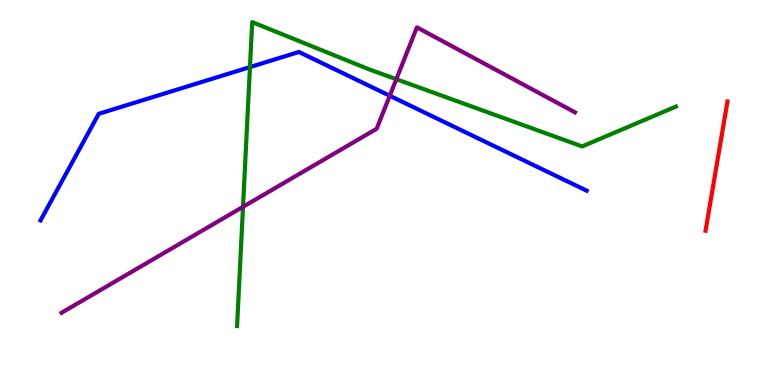[{'lines': ['blue', 'red'], 'intersections': []}, {'lines': ['green', 'red'], 'intersections': []}, {'lines': ['purple', 'red'], 'intersections': []}, {'lines': ['blue', 'green'], 'intersections': [{'x': 3.23, 'y': 8.26}]}, {'lines': ['blue', 'purple'], 'intersections': [{'x': 5.03, 'y': 7.51}]}, {'lines': ['green', 'purple'], 'intersections': [{'x': 3.14, 'y': 4.63}, {'x': 5.11, 'y': 7.94}]}]